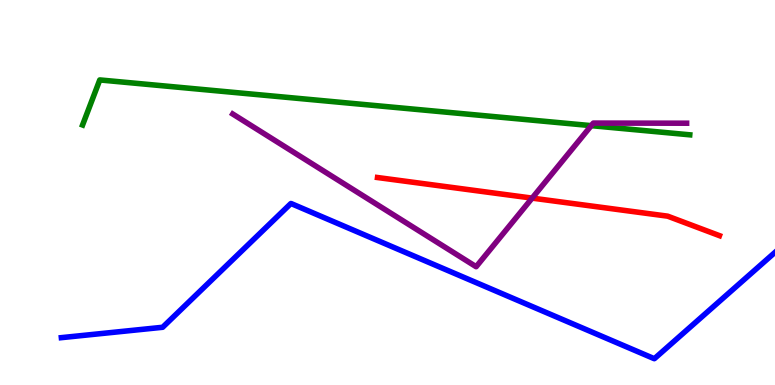[{'lines': ['blue', 'red'], 'intersections': []}, {'lines': ['green', 'red'], 'intersections': []}, {'lines': ['purple', 'red'], 'intersections': [{'x': 6.87, 'y': 4.85}]}, {'lines': ['blue', 'green'], 'intersections': []}, {'lines': ['blue', 'purple'], 'intersections': []}, {'lines': ['green', 'purple'], 'intersections': [{'x': 7.63, 'y': 6.74}]}]